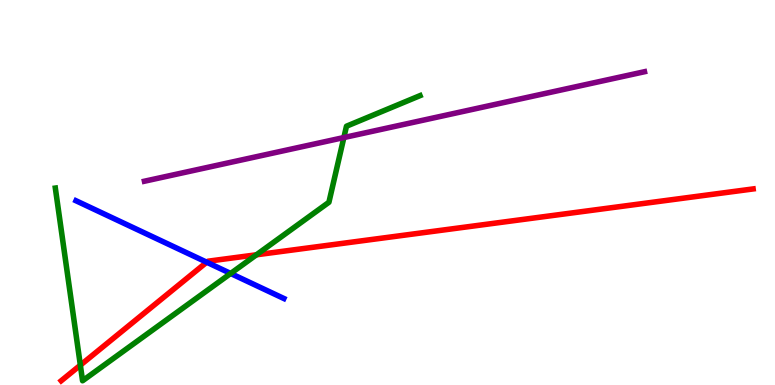[{'lines': ['blue', 'red'], 'intersections': [{'x': 2.67, 'y': 3.19}]}, {'lines': ['green', 'red'], 'intersections': [{'x': 1.04, 'y': 0.515}, {'x': 3.31, 'y': 3.38}]}, {'lines': ['purple', 'red'], 'intersections': []}, {'lines': ['blue', 'green'], 'intersections': [{'x': 2.98, 'y': 2.9}]}, {'lines': ['blue', 'purple'], 'intersections': []}, {'lines': ['green', 'purple'], 'intersections': [{'x': 4.44, 'y': 6.43}]}]